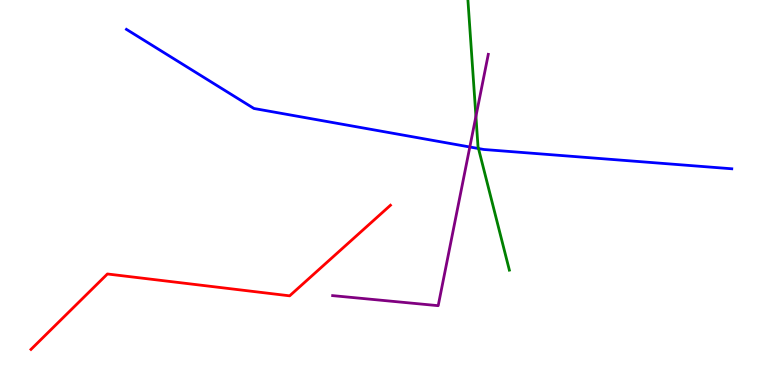[{'lines': ['blue', 'red'], 'intersections': []}, {'lines': ['green', 'red'], 'intersections': []}, {'lines': ['purple', 'red'], 'intersections': []}, {'lines': ['blue', 'green'], 'intersections': [{'x': 6.17, 'y': 6.14}]}, {'lines': ['blue', 'purple'], 'intersections': [{'x': 6.06, 'y': 6.18}]}, {'lines': ['green', 'purple'], 'intersections': [{'x': 6.14, 'y': 6.98}]}]